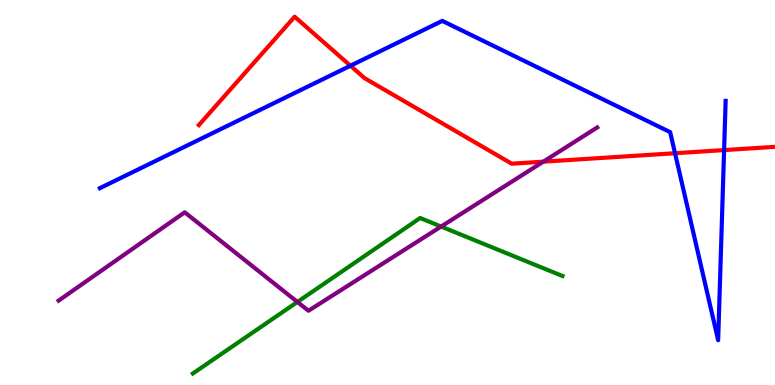[{'lines': ['blue', 'red'], 'intersections': [{'x': 4.52, 'y': 8.29}, {'x': 8.71, 'y': 6.02}, {'x': 9.34, 'y': 6.1}]}, {'lines': ['green', 'red'], 'intersections': []}, {'lines': ['purple', 'red'], 'intersections': [{'x': 7.01, 'y': 5.8}]}, {'lines': ['blue', 'green'], 'intersections': []}, {'lines': ['blue', 'purple'], 'intersections': []}, {'lines': ['green', 'purple'], 'intersections': [{'x': 3.84, 'y': 2.16}, {'x': 5.69, 'y': 4.12}]}]